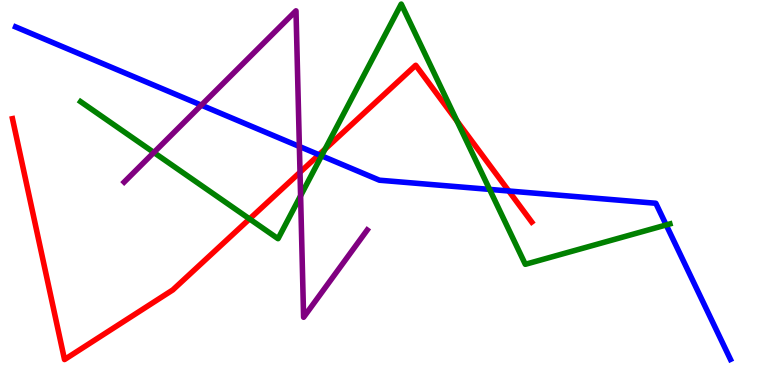[{'lines': ['blue', 'red'], 'intersections': [{'x': 4.12, 'y': 5.98}, {'x': 6.56, 'y': 5.04}]}, {'lines': ['green', 'red'], 'intersections': [{'x': 3.22, 'y': 4.31}, {'x': 4.2, 'y': 6.13}, {'x': 5.9, 'y': 6.85}]}, {'lines': ['purple', 'red'], 'intersections': [{'x': 3.87, 'y': 5.53}]}, {'lines': ['blue', 'green'], 'intersections': [{'x': 4.15, 'y': 5.95}, {'x': 6.32, 'y': 5.08}, {'x': 8.6, 'y': 4.16}]}, {'lines': ['blue', 'purple'], 'intersections': [{'x': 2.6, 'y': 7.27}, {'x': 3.86, 'y': 6.2}]}, {'lines': ['green', 'purple'], 'intersections': [{'x': 1.99, 'y': 6.04}, {'x': 3.88, 'y': 4.91}]}]